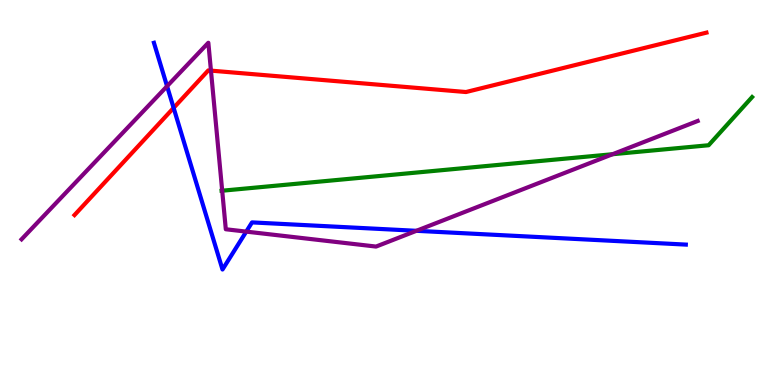[{'lines': ['blue', 'red'], 'intersections': [{'x': 2.24, 'y': 7.2}]}, {'lines': ['green', 'red'], 'intersections': []}, {'lines': ['purple', 'red'], 'intersections': [{'x': 2.72, 'y': 8.17}]}, {'lines': ['blue', 'green'], 'intersections': []}, {'lines': ['blue', 'purple'], 'intersections': [{'x': 2.16, 'y': 7.76}, {'x': 3.18, 'y': 3.98}, {'x': 5.37, 'y': 4.0}]}, {'lines': ['green', 'purple'], 'intersections': [{'x': 2.87, 'y': 5.05}, {'x': 7.9, 'y': 5.99}]}]